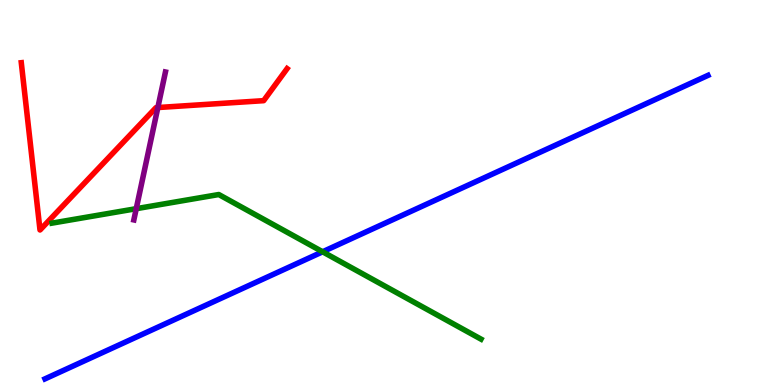[{'lines': ['blue', 'red'], 'intersections': []}, {'lines': ['green', 'red'], 'intersections': []}, {'lines': ['purple', 'red'], 'intersections': [{'x': 2.04, 'y': 7.21}]}, {'lines': ['blue', 'green'], 'intersections': [{'x': 4.16, 'y': 3.46}]}, {'lines': ['blue', 'purple'], 'intersections': []}, {'lines': ['green', 'purple'], 'intersections': [{'x': 1.76, 'y': 4.58}]}]